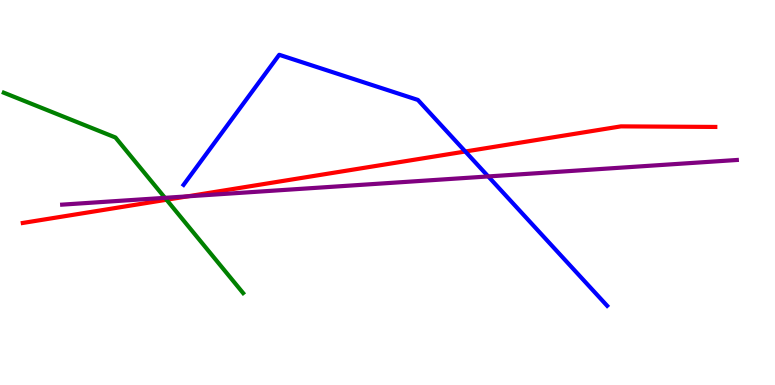[{'lines': ['blue', 'red'], 'intersections': [{'x': 6.0, 'y': 6.06}]}, {'lines': ['green', 'red'], 'intersections': [{'x': 2.15, 'y': 4.81}]}, {'lines': ['purple', 'red'], 'intersections': [{'x': 2.42, 'y': 4.9}]}, {'lines': ['blue', 'green'], 'intersections': []}, {'lines': ['blue', 'purple'], 'intersections': [{'x': 6.3, 'y': 5.42}]}, {'lines': ['green', 'purple'], 'intersections': [{'x': 2.13, 'y': 4.86}]}]